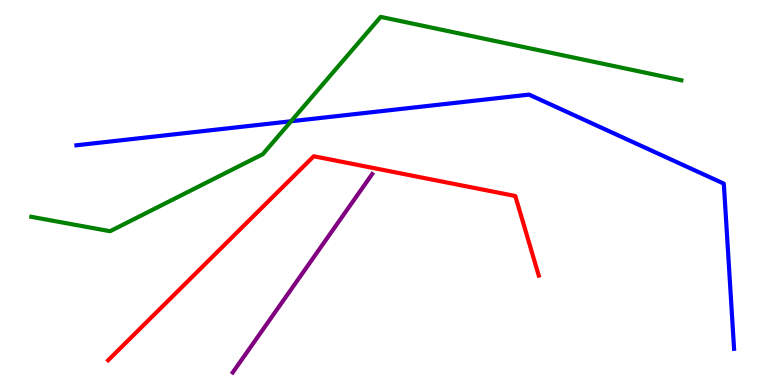[{'lines': ['blue', 'red'], 'intersections': []}, {'lines': ['green', 'red'], 'intersections': []}, {'lines': ['purple', 'red'], 'intersections': []}, {'lines': ['blue', 'green'], 'intersections': [{'x': 3.76, 'y': 6.85}]}, {'lines': ['blue', 'purple'], 'intersections': []}, {'lines': ['green', 'purple'], 'intersections': []}]